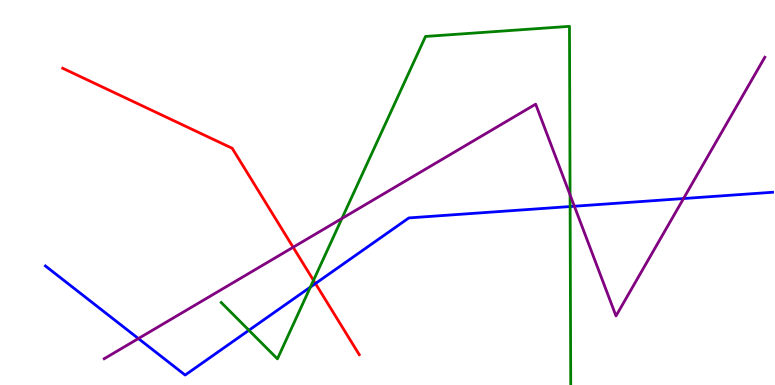[{'lines': ['blue', 'red'], 'intersections': [{'x': 4.07, 'y': 2.64}]}, {'lines': ['green', 'red'], 'intersections': [{'x': 4.05, 'y': 2.72}]}, {'lines': ['purple', 'red'], 'intersections': [{'x': 3.78, 'y': 3.58}]}, {'lines': ['blue', 'green'], 'intersections': [{'x': 3.21, 'y': 1.42}, {'x': 4.01, 'y': 2.54}, {'x': 7.36, 'y': 4.64}]}, {'lines': ['blue', 'purple'], 'intersections': [{'x': 1.79, 'y': 1.21}, {'x': 7.41, 'y': 4.64}, {'x': 8.82, 'y': 4.84}]}, {'lines': ['green', 'purple'], 'intersections': [{'x': 4.41, 'y': 4.33}, {'x': 7.36, 'y': 4.94}]}]